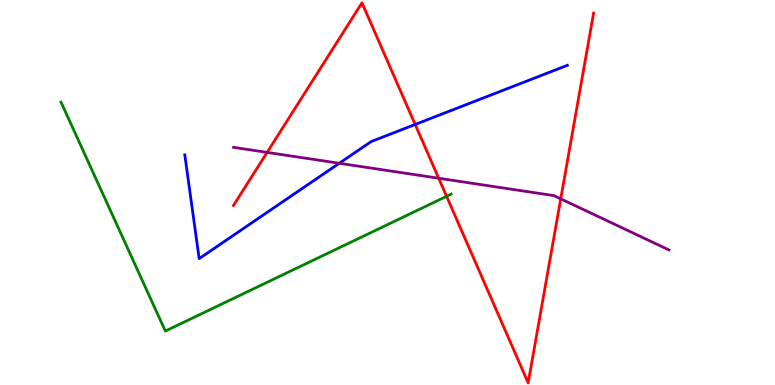[{'lines': ['blue', 'red'], 'intersections': [{'x': 5.36, 'y': 6.77}]}, {'lines': ['green', 'red'], 'intersections': [{'x': 5.76, 'y': 4.9}]}, {'lines': ['purple', 'red'], 'intersections': [{'x': 3.45, 'y': 6.04}, {'x': 5.66, 'y': 5.37}, {'x': 7.24, 'y': 4.84}]}, {'lines': ['blue', 'green'], 'intersections': []}, {'lines': ['blue', 'purple'], 'intersections': [{'x': 4.38, 'y': 5.76}]}, {'lines': ['green', 'purple'], 'intersections': []}]